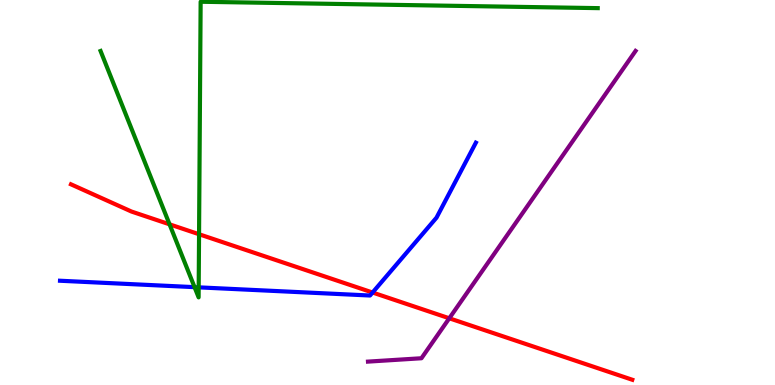[{'lines': ['blue', 'red'], 'intersections': [{'x': 4.81, 'y': 2.4}]}, {'lines': ['green', 'red'], 'intersections': [{'x': 2.19, 'y': 4.17}, {'x': 2.57, 'y': 3.92}]}, {'lines': ['purple', 'red'], 'intersections': [{'x': 5.8, 'y': 1.73}]}, {'lines': ['blue', 'green'], 'intersections': [{'x': 2.51, 'y': 2.54}, {'x': 2.56, 'y': 2.54}]}, {'lines': ['blue', 'purple'], 'intersections': []}, {'lines': ['green', 'purple'], 'intersections': []}]